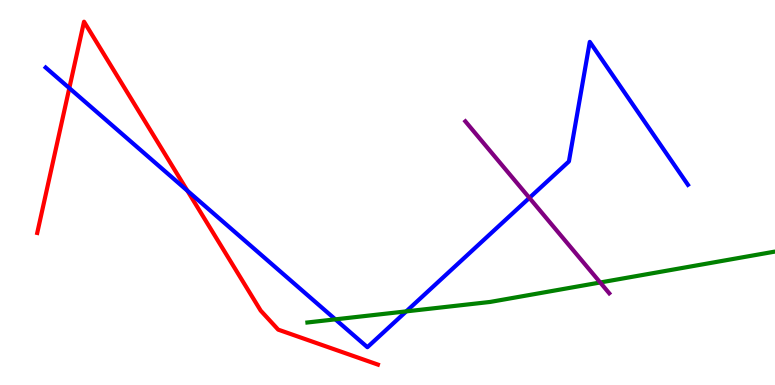[{'lines': ['blue', 'red'], 'intersections': [{'x': 0.894, 'y': 7.71}, {'x': 2.42, 'y': 5.05}]}, {'lines': ['green', 'red'], 'intersections': []}, {'lines': ['purple', 'red'], 'intersections': []}, {'lines': ['blue', 'green'], 'intersections': [{'x': 4.33, 'y': 1.71}, {'x': 5.24, 'y': 1.91}]}, {'lines': ['blue', 'purple'], 'intersections': [{'x': 6.83, 'y': 4.86}]}, {'lines': ['green', 'purple'], 'intersections': [{'x': 7.74, 'y': 2.66}]}]